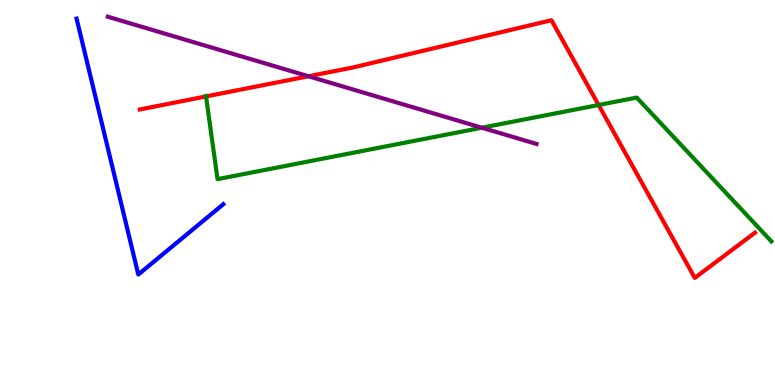[{'lines': ['blue', 'red'], 'intersections': []}, {'lines': ['green', 'red'], 'intersections': [{'x': 2.66, 'y': 7.5}, {'x': 7.72, 'y': 7.27}]}, {'lines': ['purple', 'red'], 'intersections': [{'x': 3.98, 'y': 8.02}]}, {'lines': ['blue', 'green'], 'intersections': []}, {'lines': ['blue', 'purple'], 'intersections': []}, {'lines': ['green', 'purple'], 'intersections': [{'x': 6.22, 'y': 6.68}]}]